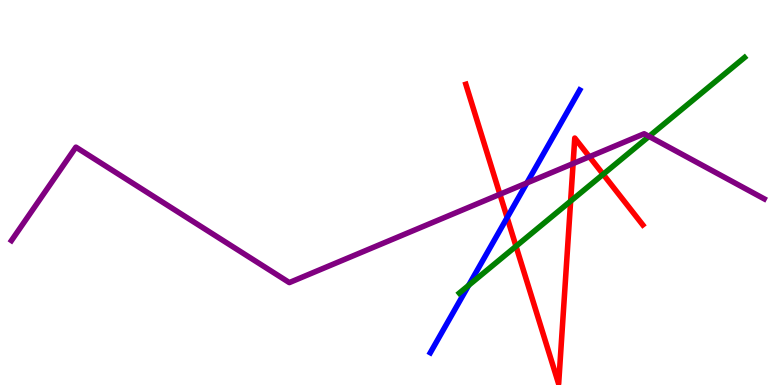[{'lines': ['blue', 'red'], 'intersections': [{'x': 6.54, 'y': 4.35}]}, {'lines': ['green', 'red'], 'intersections': [{'x': 6.66, 'y': 3.6}, {'x': 7.36, 'y': 4.78}, {'x': 7.78, 'y': 5.47}]}, {'lines': ['purple', 'red'], 'intersections': [{'x': 6.45, 'y': 4.95}, {'x': 7.39, 'y': 5.75}, {'x': 7.61, 'y': 5.93}]}, {'lines': ['blue', 'green'], 'intersections': [{'x': 6.05, 'y': 2.59}]}, {'lines': ['blue', 'purple'], 'intersections': [{'x': 6.8, 'y': 5.25}]}, {'lines': ['green', 'purple'], 'intersections': [{'x': 8.37, 'y': 6.46}]}]